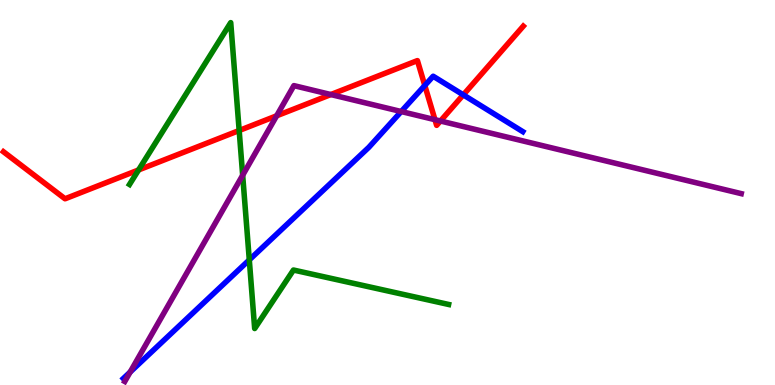[{'lines': ['blue', 'red'], 'intersections': [{'x': 5.48, 'y': 7.78}, {'x': 5.98, 'y': 7.54}]}, {'lines': ['green', 'red'], 'intersections': [{'x': 1.79, 'y': 5.59}, {'x': 3.09, 'y': 6.61}]}, {'lines': ['purple', 'red'], 'intersections': [{'x': 3.57, 'y': 6.99}, {'x': 4.27, 'y': 7.54}, {'x': 5.61, 'y': 6.89}, {'x': 5.68, 'y': 6.86}]}, {'lines': ['blue', 'green'], 'intersections': [{'x': 3.22, 'y': 3.25}]}, {'lines': ['blue', 'purple'], 'intersections': [{'x': 1.68, 'y': 0.336}, {'x': 5.18, 'y': 7.1}]}, {'lines': ['green', 'purple'], 'intersections': [{'x': 3.13, 'y': 5.45}]}]